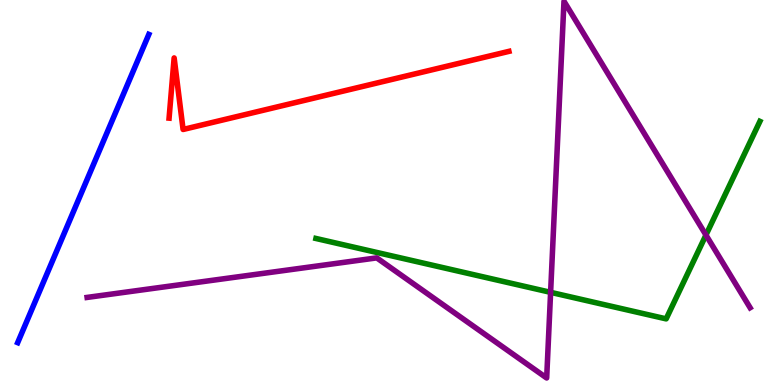[{'lines': ['blue', 'red'], 'intersections': []}, {'lines': ['green', 'red'], 'intersections': []}, {'lines': ['purple', 'red'], 'intersections': []}, {'lines': ['blue', 'green'], 'intersections': []}, {'lines': ['blue', 'purple'], 'intersections': []}, {'lines': ['green', 'purple'], 'intersections': [{'x': 7.1, 'y': 2.41}, {'x': 9.11, 'y': 3.9}]}]